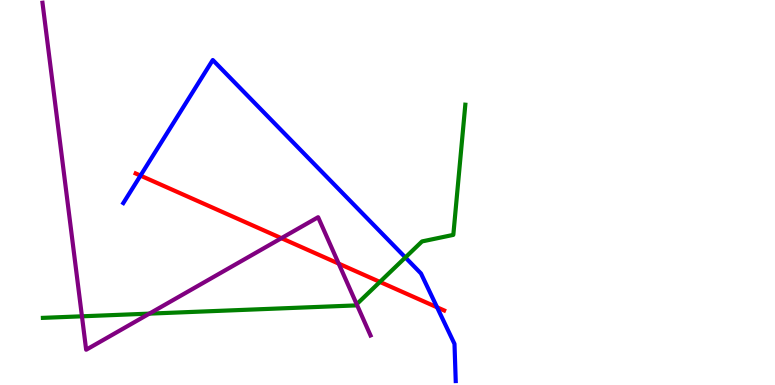[{'lines': ['blue', 'red'], 'intersections': [{'x': 1.81, 'y': 5.44}, {'x': 5.64, 'y': 2.02}]}, {'lines': ['green', 'red'], 'intersections': [{'x': 4.9, 'y': 2.68}]}, {'lines': ['purple', 'red'], 'intersections': [{'x': 3.63, 'y': 3.81}, {'x': 4.37, 'y': 3.15}]}, {'lines': ['blue', 'green'], 'intersections': [{'x': 5.23, 'y': 3.31}]}, {'lines': ['blue', 'purple'], 'intersections': []}, {'lines': ['green', 'purple'], 'intersections': [{'x': 1.06, 'y': 1.78}, {'x': 1.93, 'y': 1.85}, {'x': 4.6, 'y': 2.1}]}]